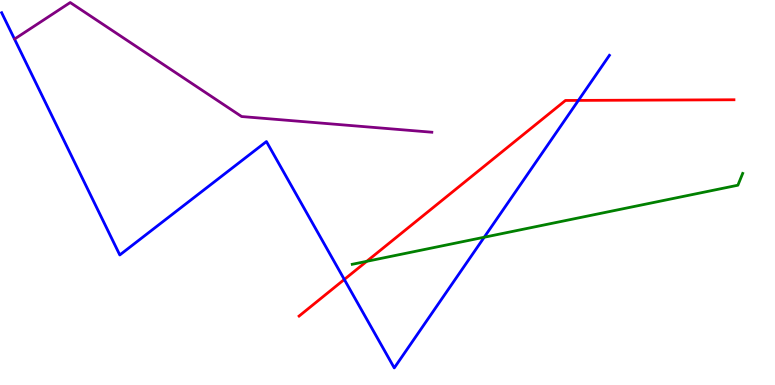[{'lines': ['blue', 'red'], 'intersections': [{'x': 4.44, 'y': 2.74}, {'x': 7.46, 'y': 7.39}]}, {'lines': ['green', 'red'], 'intersections': [{'x': 4.73, 'y': 3.21}]}, {'lines': ['purple', 'red'], 'intersections': []}, {'lines': ['blue', 'green'], 'intersections': [{'x': 6.25, 'y': 3.84}]}, {'lines': ['blue', 'purple'], 'intersections': []}, {'lines': ['green', 'purple'], 'intersections': []}]